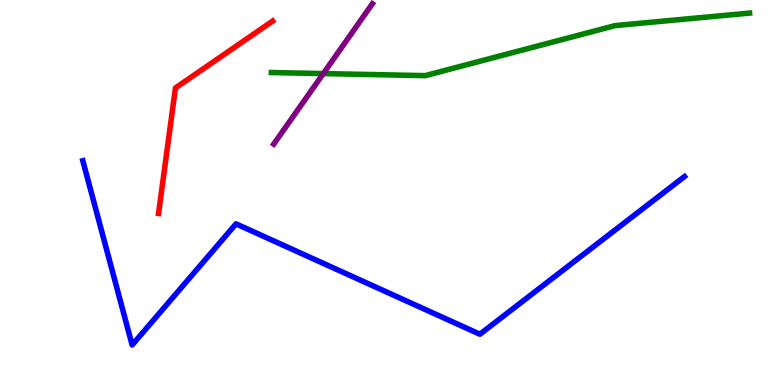[{'lines': ['blue', 'red'], 'intersections': []}, {'lines': ['green', 'red'], 'intersections': []}, {'lines': ['purple', 'red'], 'intersections': []}, {'lines': ['blue', 'green'], 'intersections': []}, {'lines': ['blue', 'purple'], 'intersections': []}, {'lines': ['green', 'purple'], 'intersections': [{'x': 4.17, 'y': 8.09}]}]